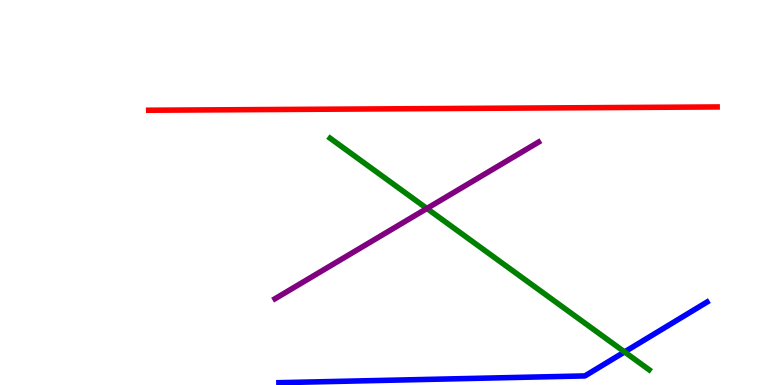[{'lines': ['blue', 'red'], 'intersections': []}, {'lines': ['green', 'red'], 'intersections': []}, {'lines': ['purple', 'red'], 'intersections': []}, {'lines': ['blue', 'green'], 'intersections': [{'x': 8.06, 'y': 0.859}]}, {'lines': ['blue', 'purple'], 'intersections': []}, {'lines': ['green', 'purple'], 'intersections': [{'x': 5.51, 'y': 4.59}]}]